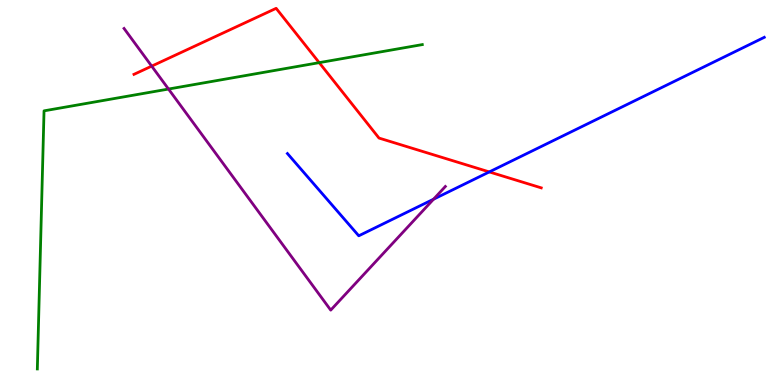[{'lines': ['blue', 'red'], 'intersections': [{'x': 6.31, 'y': 5.53}]}, {'lines': ['green', 'red'], 'intersections': [{'x': 4.12, 'y': 8.37}]}, {'lines': ['purple', 'red'], 'intersections': [{'x': 1.96, 'y': 8.28}]}, {'lines': ['blue', 'green'], 'intersections': []}, {'lines': ['blue', 'purple'], 'intersections': [{'x': 5.59, 'y': 4.83}]}, {'lines': ['green', 'purple'], 'intersections': [{'x': 2.17, 'y': 7.69}]}]